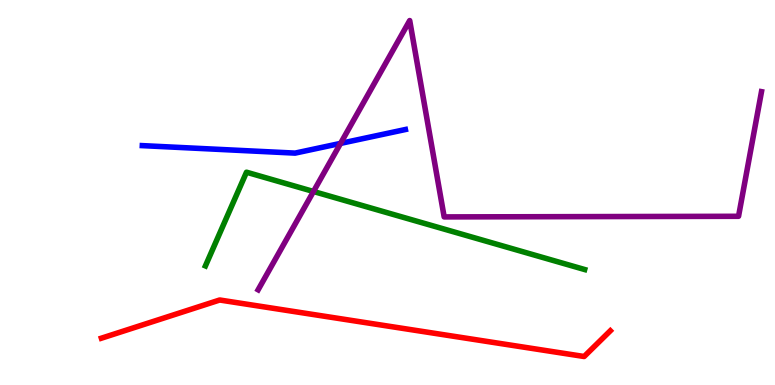[{'lines': ['blue', 'red'], 'intersections': []}, {'lines': ['green', 'red'], 'intersections': []}, {'lines': ['purple', 'red'], 'intersections': []}, {'lines': ['blue', 'green'], 'intersections': []}, {'lines': ['blue', 'purple'], 'intersections': [{'x': 4.39, 'y': 6.28}]}, {'lines': ['green', 'purple'], 'intersections': [{'x': 4.04, 'y': 5.03}]}]